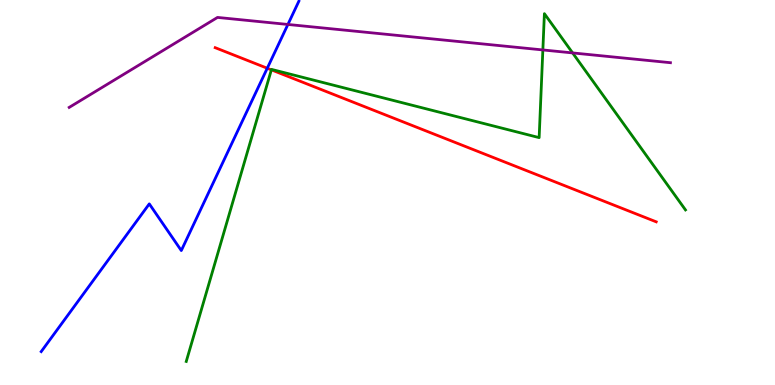[{'lines': ['blue', 'red'], 'intersections': [{'x': 3.45, 'y': 8.23}]}, {'lines': ['green', 'red'], 'intersections': [{'x': 3.5, 'y': 8.19}]}, {'lines': ['purple', 'red'], 'intersections': []}, {'lines': ['blue', 'green'], 'intersections': []}, {'lines': ['blue', 'purple'], 'intersections': [{'x': 3.71, 'y': 9.36}]}, {'lines': ['green', 'purple'], 'intersections': [{'x': 7.0, 'y': 8.7}, {'x': 7.39, 'y': 8.63}]}]